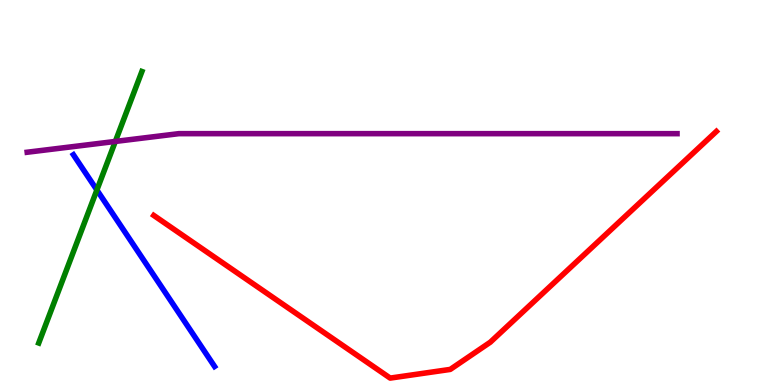[{'lines': ['blue', 'red'], 'intersections': []}, {'lines': ['green', 'red'], 'intersections': []}, {'lines': ['purple', 'red'], 'intersections': []}, {'lines': ['blue', 'green'], 'intersections': [{'x': 1.25, 'y': 5.07}]}, {'lines': ['blue', 'purple'], 'intersections': []}, {'lines': ['green', 'purple'], 'intersections': [{'x': 1.49, 'y': 6.33}]}]